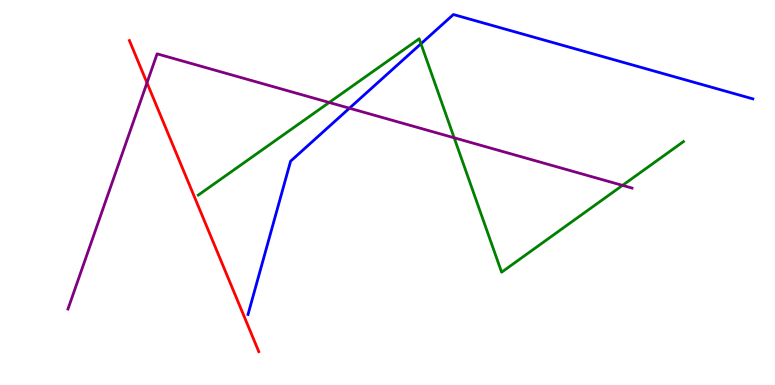[{'lines': ['blue', 'red'], 'intersections': []}, {'lines': ['green', 'red'], 'intersections': []}, {'lines': ['purple', 'red'], 'intersections': [{'x': 1.9, 'y': 7.85}]}, {'lines': ['blue', 'green'], 'intersections': [{'x': 5.43, 'y': 8.86}]}, {'lines': ['blue', 'purple'], 'intersections': [{'x': 4.51, 'y': 7.19}]}, {'lines': ['green', 'purple'], 'intersections': [{'x': 4.25, 'y': 7.34}, {'x': 5.86, 'y': 6.42}, {'x': 8.03, 'y': 5.19}]}]